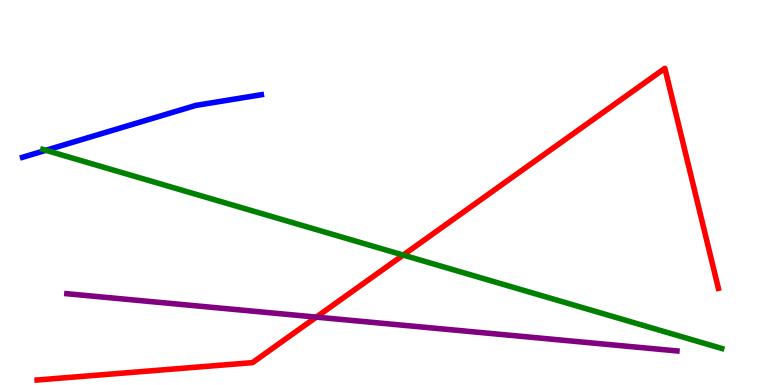[{'lines': ['blue', 'red'], 'intersections': []}, {'lines': ['green', 'red'], 'intersections': [{'x': 5.2, 'y': 3.37}]}, {'lines': ['purple', 'red'], 'intersections': [{'x': 4.08, 'y': 1.76}]}, {'lines': ['blue', 'green'], 'intersections': [{'x': 0.592, 'y': 6.1}]}, {'lines': ['blue', 'purple'], 'intersections': []}, {'lines': ['green', 'purple'], 'intersections': []}]